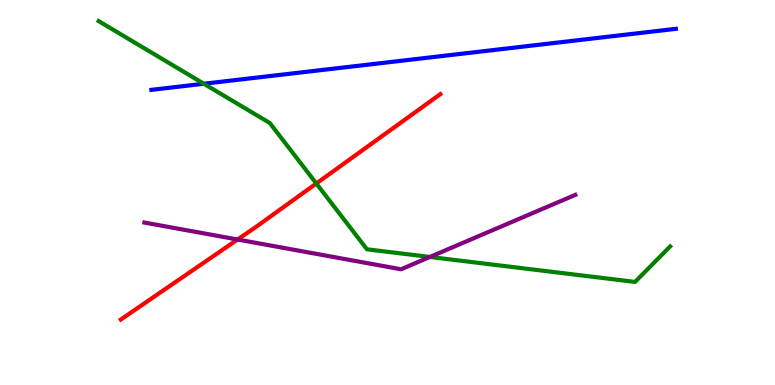[{'lines': ['blue', 'red'], 'intersections': []}, {'lines': ['green', 'red'], 'intersections': [{'x': 4.08, 'y': 5.23}]}, {'lines': ['purple', 'red'], 'intersections': [{'x': 3.07, 'y': 3.78}]}, {'lines': ['blue', 'green'], 'intersections': [{'x': 2.63, 'y': 7.82}]}, {'lines': ['blue', 'purple'], 'intersections': []}, {'lines': ['green', 'purple'], 'intersections': [{'x': 5.55, 'y': 3.33}]}]